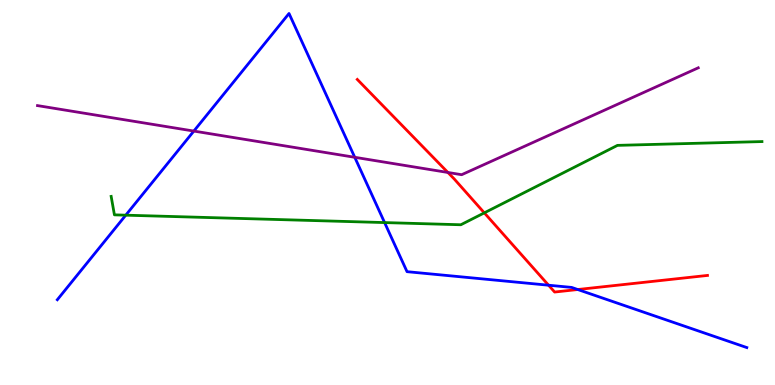[{'lines': ['blue', 'red'], 'intersections': [{'x': 7.08, 'y': 2.59}, {'x': 7.45, 'y': 2.48}]}, {'lines': ['green', 'red'], 'intersections': [{'x': 6.25, 'y': 4.47}]}, {'lines': ['purple', 'red'], 'intersections': [{'x': 5.78, 'y': 5.52}]}, {'lines': ['blue', 'green'], 'intersections': [{'x': 1.62, 'y': 4.41}, {'x': 4.96, 'y': 4.22}]}, {'lines': ['blue', 'purple'], 'intersections': [{'x': 2.5, 'y': 6.6}, {'x': 4.58, 'y': 5.91}]}, {'lines': ['green', 'purple'], 'intersections': []}]